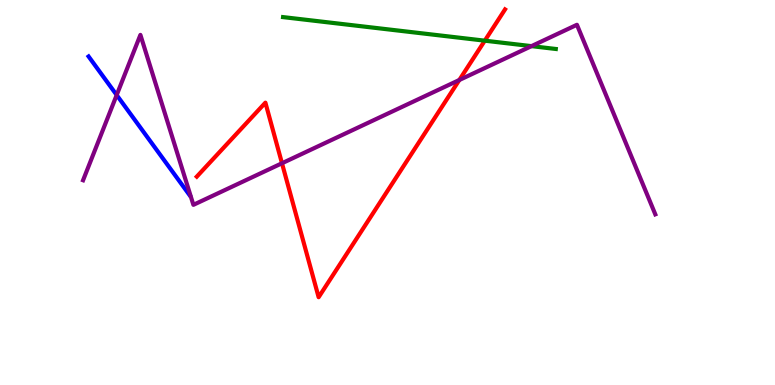[{'lines': ['blue', 'red'], 'intersections': []}, {'lines': ['green', 'red'], 'intersections': [{'x': 6.26, 'y': 8.94}]}, {'lines': ['purple', 'red'], 'intersections': [{'x': 3.64, 'y': 5.76}, {'x': 5.93, 'y': 7.92}]}, {'lines': ['blue', 'green'], 'intersections': []}, {'lines': ['blue', 'purple'], 'intersections': [{'x': 1.51, 'y': 7.53}]}, {'lines': ['green', 'purple'], 'intersections': [{'x': 6.86, 'y': 8.8}]}]